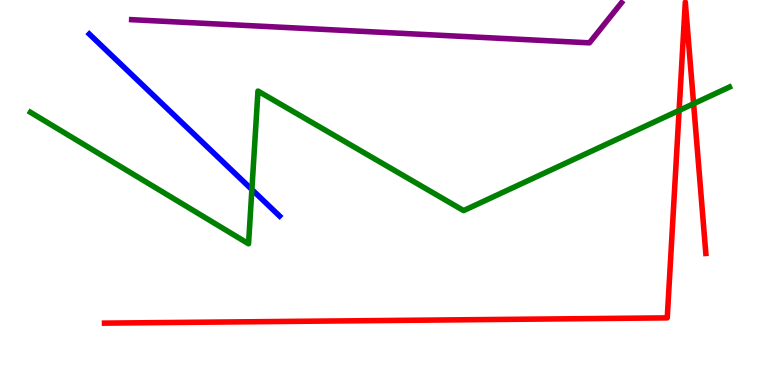[{'lines': ['blue', 'red'], 'intersections': []}, {'lines': ['green', 'red'], 'intersections': [{'x': 8.76, 'y': 7.13}, {'x': 8.95, 'y': 7.31}]}, {'lines': ['purple', 'red'], 'intersections': []}, {'lines': ['blue', 'green'], 'intersections': [{'x': 3.25, 'y': 5.08}]}, {'lines': ['blue', 'purple'], 'intersections': []}, {'lines': ['green', 'purple'], 'intersections': []}]